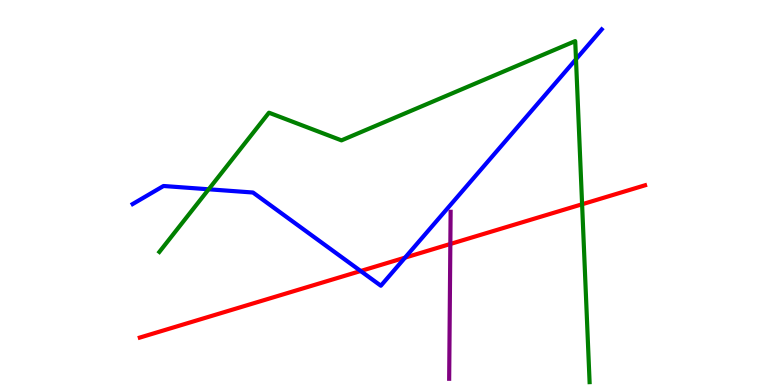[{'lines': ['blue', 'red'], 'intersections': [{'x': 4.65, 'y': 2.96}, {'x': 5.23, 'y': 3.31}]}, {'lines': ['green', 'red'], 'intersections': [{'x': 7.51, 'y': 4.69}]}, {'lines': ['purple', 'red'], 'intersections': [{'x': 5.81, 'y': 3.66}]}, {'lines': ['blue', 'green'], 'intersections': [{'x': 2.69, 'y': 5.08}, {'x': 7.43, 'y': 8.46}]}, {'lines': ['blue', 'purple'], 'intersections': []}, {'lines': ['green', 'purple'], 'intersections': []}]